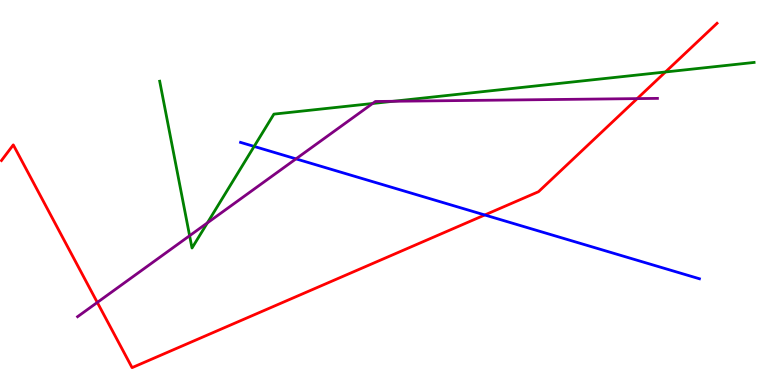[{'lines': ['blue', 'red'], 'intersections': [{'x': 6.26, 'y': 4.42}]}, {'lines': ['green', 'red'], 'intersections': [{'x': 8.59, 'y': 8.13}]}, {'lines': ['purple', 'red'], 'intersections': [{'x': 1.26, 'y': 2.14}, {'x': 8.22, 'y': 7.44}]}, {'lines': ['blue', 'green'], 'intersections': [{'x': 3.28, 'y': 6.2}]}, {'lines': ['blue', 'purple'], 'intersections': [{'x': 3.82, 'y': 5.87}]}, {'lines': ['green', 'purple'], 'intersections': [{'x': 2.45, 'y': 3.88}, {'x': 2.68, 'y': 4.21}, {'x': 4.81, 'y': 7.31}, {'x': 5.07, 'y': 7.37}]}]